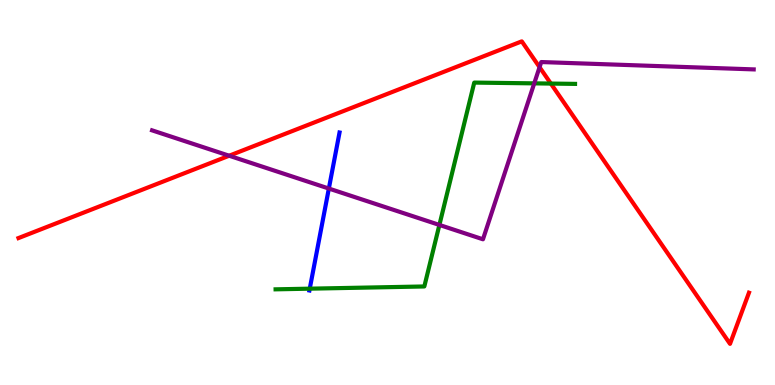[{'lines': ['blue', 'red'], 'intersections': []}, {'lines': ['green', 'red'], 'intersections': [{'x': 7.11, 'y': 7.83}]}, {'lines': ['purple', 'red'], 'intersections': [{'x': 2.96, 'y': 5.96}, {'x': 6.96, 'y': 8.26}]}, {'lines': ['blue', 'green'], 'intersections': [{'x': 4.0, 'y': 2.5}]}, {'lines': ['blue', 'purple'], 'intersections': [{'x': 4.24, 'y': 5.1}]}, {'lines': ['green', 'purple'], 'intersections': [{'x': 5.67, 'y': 4.16}, {'x': 6.89, 'y': 7.83}]}]